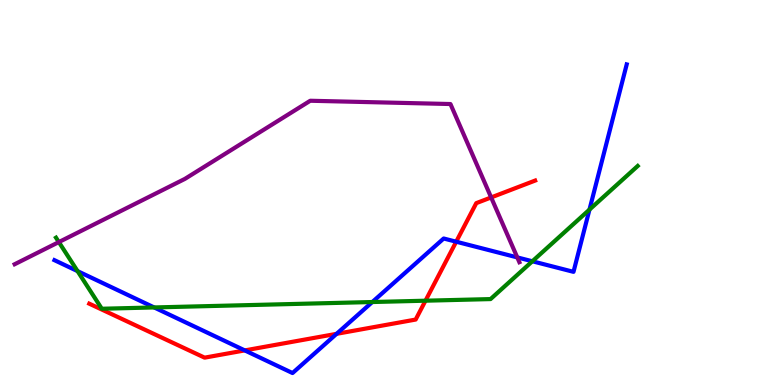[{'lines': ['blue', 'red'], 'intersections': [{'x': 3.16, 'y': 0.899}, {'x': 4.34, 'y': 1.33}, {'x': 5.89, 'y': 3.72}]}, {'lines': ['green', 'red'], 'intersections': [{'x': 5.49, 'y': 2.19}]}, {'lines': ['purple', 'red'], 'intersections': [{'x': 6.34, 'y': 4.87}]}, {'lines': ['blue', 'green'], 'intersections': [{'x': 1.0, 'y': 2.96}, {'x': 1.99, 'y': 2.01}, {'x': 4.8, 'y': 2.16}, {'x': 6.87, 'y': 3.21}, {'x': 7.61, 'y': 4.56}]}, {'lines': ['blue', 'purple'], 'intersections': [{'x': 6.67, 'y': 3.31}]}, {'lines': ['green', 'purple'], 'intersections': [{'x': 0.759, 'y': 3.71}]}]